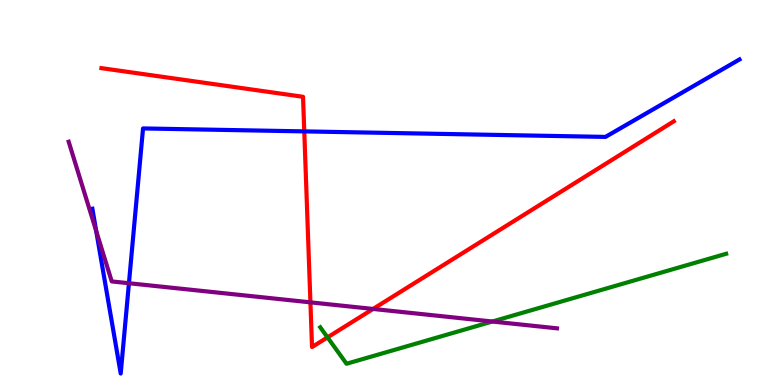[{'lines': ['blue', 'red'], 'intersections': [{'x': 3.93, 'y': 6.59}]}, {'lines': ['green', 'red'], 'intersections': [{'x': 4.23, 'y': 1.24}]}, {'lines': ['purple', 'red'], 'intersections': [{'x': 4.01, 'y': 2.15}, {'x': 4.81, 'y': 1.98}]}, {'lines': ['blue', 'green'], 'intersections': []}, {'lines': ['blue', 'purple'], 'intersections': [{'x': 1.24, 'y': 4.0}, {'x': 1.66, 'y': 2.64}]}, {'lines': ['green', 'purple'], 'intersections': [{'x': 6.35, 'y': 1.65}]}]